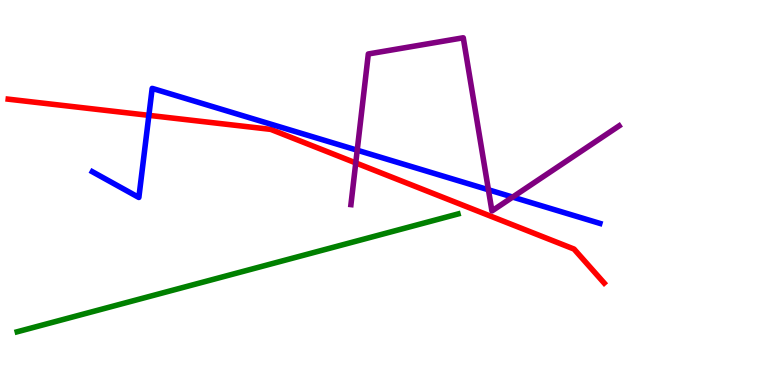[{'lines': ['blue', 'red'], 'intersections': [{'x': 1.92, 'y': 7.0}]}, {'lines': ['green', 'red'], 'intersections': []}, {'lines': ['purple', 'red'], 'intersections': [{'x': 4.59, 'y': 5.77}]}, {'lines': ['blue', 'green'], 'intersections': []}, {'lines': ['blue', 'purple'], 'intersections': [{'x': 4.61, 'y': 6.1}, {'x': 6.3, 'y': 5.07}, {'x': 6.61, 'y': 4.88}]}, {'lines': ['green', 'purple'], 'intersections': []}]